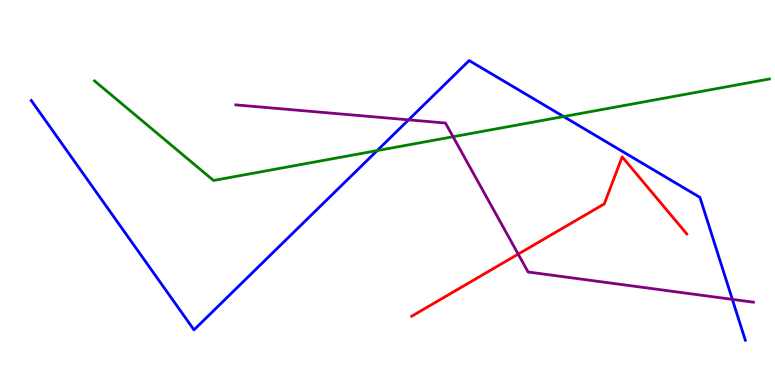[{'lines': ['blue', 'red'], 'intersections': []}, {'lines': ['green', 'red'], 'intersections': []}, {'lines': ['purple', 'red'], 'intersections': [{'x': 6.69, 'y': 3.4}]}, {'lines': ['blue', 'green'], 'intersections': [{'x': 4.87, 'y': 6.09}, {'x': 7.27, 'y': 6.97}]}, {'lines': ['blue', 'purple'], 'intersections': [{'x': 5.27, 'y': 6.89}, {'x': 9.45, 'y': 2.22}]}, {'lines': ['green', 'purple'], 'intersections': [{'x': 5.85, 'y': 6.45}]}]